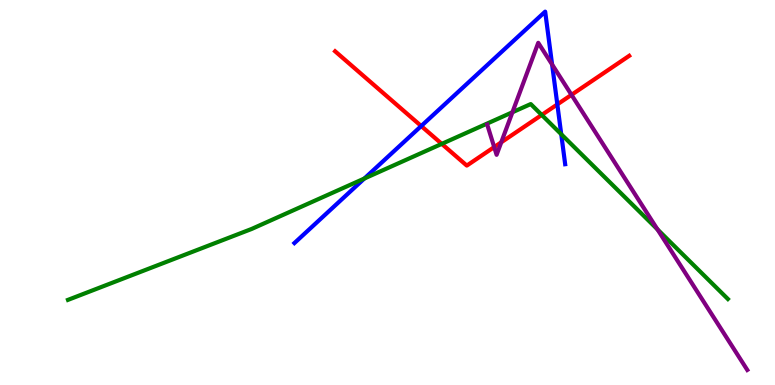[{'lines': ['blue', 'red'], 'intersections': [{'x': 5.44, 'y': 6.73}, {'x': 7.19, 'y': 7.29}]}, {'lines': ['green', 'red'], 'intersections': [{'x': 5.7, 'y': 6.26}, {'x': 6.99, 'y': 7.01}]}, {'lines': ['purple', 'red'], 'intersections': [{'x': 6.38, 'y': 6.18}, {'x': 6.47, 'y': 6.3}, {'x': 7.37, 'y': 7.54}]}, {'lines': ['blue', 'green'], 'intersections': [{'x': 4.7, 'y': 5.36}, {'x': 7.24, 'y': 6.51}]}, {'lines': ['blue', 'purple'], 'intersections': [{'x': 7.12, 'y': 8.32}]}, {'lines': ['green', 'purple'], 'intersections': [{'x': 6.61, 'y': 7.08}, {'x': 8.48, 'y': 4.04}]}]